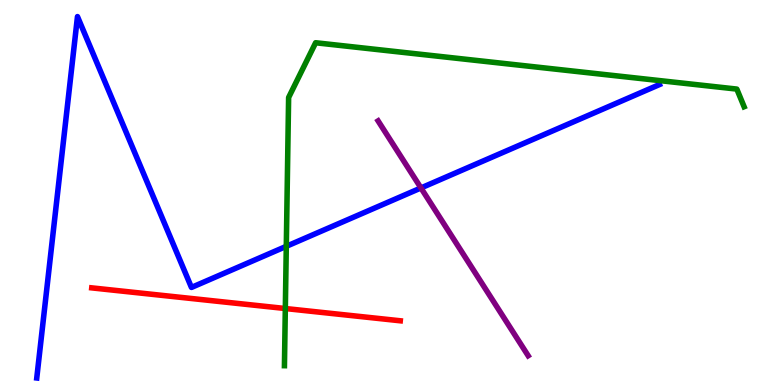[{'lines': ['blue', 'red'], 'intersections': []}, {'lines': ['green', 'red'], 'intersections': [{'x': 3.68, 'y': 1.99}]}, {'lines': ['purple', 'red'], 'intersections': []}, {'lines': ['blue', 'green'], 'intersections': [{'x': 3.69, 'y': 3.6}]}, {'lines': ['blue', 'purple'], 'intersections': [{'x': 5.43, 'y': 5.12}]}, {'lines': ['green', 'purple'], 'intersections': []}]